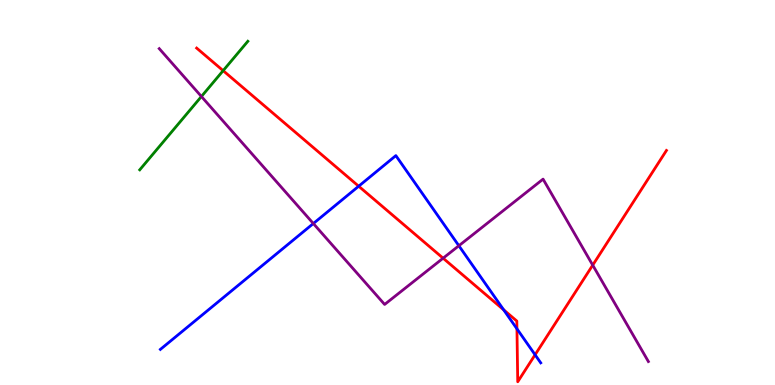[{'lines': ['blue', 'red'], 'intersections': [{'x': 4.63, 'y': 5.16}, {'x': 6.5, 'y': 1.95}, {'x': 6.67, 'y': 1.46}, {'x': 6.9, 'y': 0.785}]}, {'lines': ['green', 'red'], 'intersections': [{'x': 2.88, 'y': 8.16}]}, {'lines': ['purple', 'red'], 'intersections': [{'x': 5.72, 'y': 3.29}, {'x': 7.65, 'y': 3.11}]}, {'lines': ['blue', 'green'], 'intersections': []}, {'lines': ['blue', 'purple'], 'intersections': [{'x': 4.04, 'y': 4.19}, {'x': 5.92, 'y': 3.62}]}, {'lines': ['green', 'purple'], 'intersections': [{'x': 2.6, 'y': 7.49}]}]